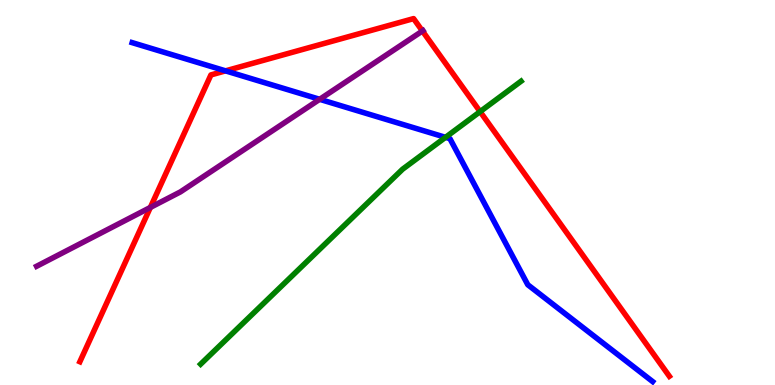[{'lines': ['blue', 'red'], 'intersections': [{'x': 2.91, 'y': 8.16}]}, {'lines': ['green', 'red'], 'intersections': [{'x': 6.19, 'y': 7.1}]}, {'lines': ['purple', 'red'], 'intersections': [{'x': 1.94, 'y': 4.61}, {'x': 5.45, 'y': 9.19}]}, {'lines': ['blue', 'green'], 'intersections': [{'x': 5.75, 'y': 6.43}]}, {'lines': ['blue', 'purple'], 'intersections': [{'x': 4.12, 'y': 7.42}]}, {'lines': ['green', 'purple'], 'intersections': []}]